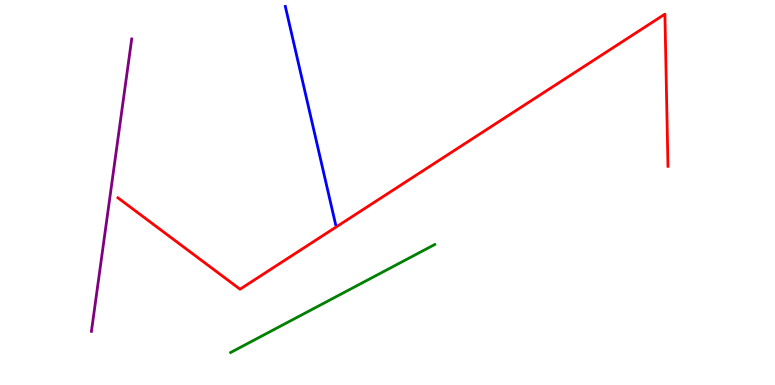[{'lines': ['blue', 'red'], 'intersections': []}, {'lines': ['green', 'red'], 'intersections': []}, {'lines': ['purple', 'red'], 'intersections': []}, {'lines': ['blue', 'green'], 'intersections': []}, {'lines': ['blue', 'purple'], 'intersections': []}, {'lines': ['green', 'purple'], 'intersections': []}]